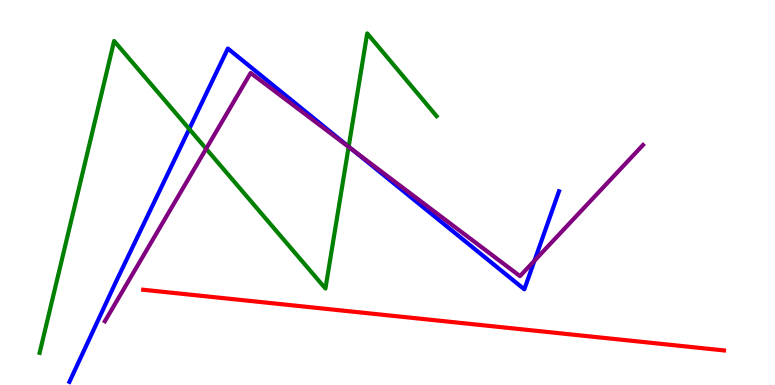[{'lines': ['blue', 'red'], 'intersections': []}, {'lines': ['green', 'red'], 'intersections': []}, {'lines': ['purple', 'red'], 'intersections': []}, {'lines': ['blue', 'green'], 'intersections': [{'x': 2.44, 'y': 6.65}, {'x': 4.5, 'y': 6.19}]}, {'lines': ['blue', 'purple'], 'intersections': [{'x': 4.56, 'y': 6.1}, {'x': 6.9, 'y': 3.23}]}, {'lines': ['green', 'purple'], 'intersections': [{'x': 2.66, 'y': 6.14}, {'x': 4.5, 'y': 6.19}]}]